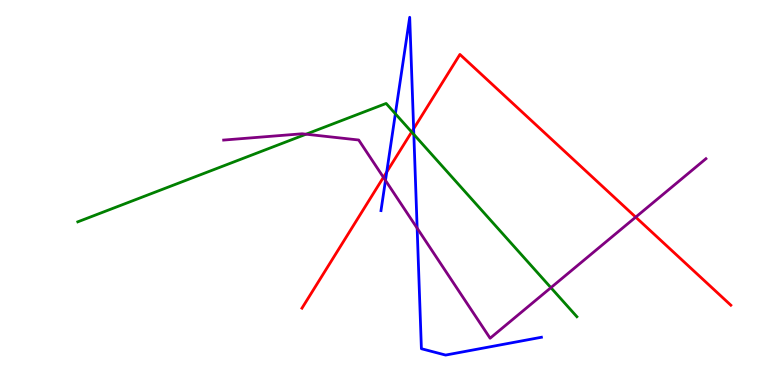[{'lines': ['blue', 'red'], 'intersections': [{'x': 4.99, 'y': 5.53}, {'x': 5.34, 'y': 6.66}]}, {'lines': ['green', 'red'], 'intersections': [{'x': 5.31, 'y': 6.57}]}, {'lines': ['purple', 'red'], 'intersections': [{'x': 4.95, 'y': 5.39}, {'x': 8.2, 'y': 4.36}]}, {'lines': ['blue', 'green'], 'intersections': [{'x': 5.1, 'y': 7.04}, {'x': 5.34, 'y': 6.51}]}, {'lines': ['blue', 'purple'], 'intersections': [{'x': 4.97, 'y': 5.31}, {'x': 5.38, 'y': 4.07}]}, {'lines': ['green', 'purple'], 'intersections': [{'x': 3.95, 'y': 6.51}, {'x': 7.11, 'y': 2.53}]}]